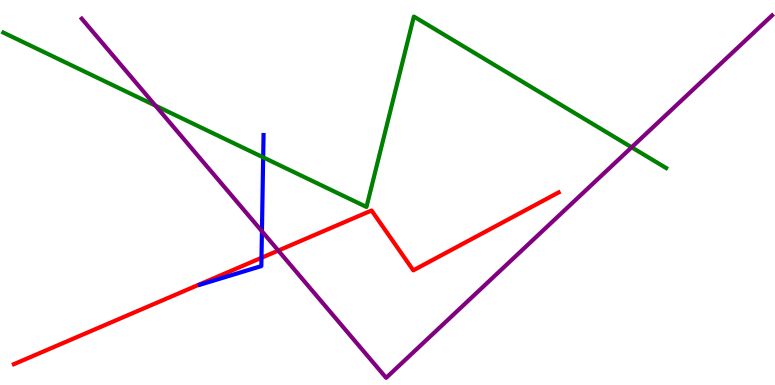[{'lines': ['blue', 'red'], 'intersections': [{'x': 3.37, 'y': 3.3}]}, {'lines': ['green', 'red'], 'intersections': []}, {'lines': ['purple', 'red'], 'intersections': [{'x': 3.59, 'y': 3.49}]}, {'lines': ['blue', 'green'], 'intersections': [{'x': 3.4, 'y': 5.91}]}, {'lines': ['blue', 'purple'], 'intersections': [{'x': 3.38, 'y': 3.99}]}, {'lines': ['green', 'purple'], 'intersections': [{'x': 2.01, 'y': 7.26}, {'x': 8.15, 'y': 6.17}]}]